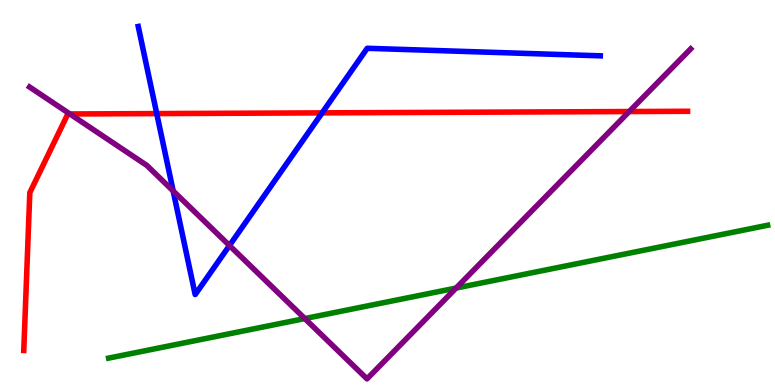[{'lines': ['blue', 'red'], 'intersections': [{'x': 2.02, 'y': 7.05}, {'x': 4.16, 'y': 7.07}]}, {'lines': ['green', 'red'], 'intersections': []}, {'lines': ['purple', 'red'], 'intersections': [{'x': 0.902, 'y': 7.04}, {'x': 8.12, 'y': 7.1}]}, {'lines': ['blue', 'green'], 'intersections': []}, {'lines': ['blue', 'purple'], 'intersections': [{'x': 2.23, 'y': 5.04}, {'x': 2.96, 'y': 3.62}]}, {'lines': ['green', 'purple'], 'intersections': [{'x': 3.93, 'y': 1.73}, {'x': 5.88, 'y': 2.52}]}]